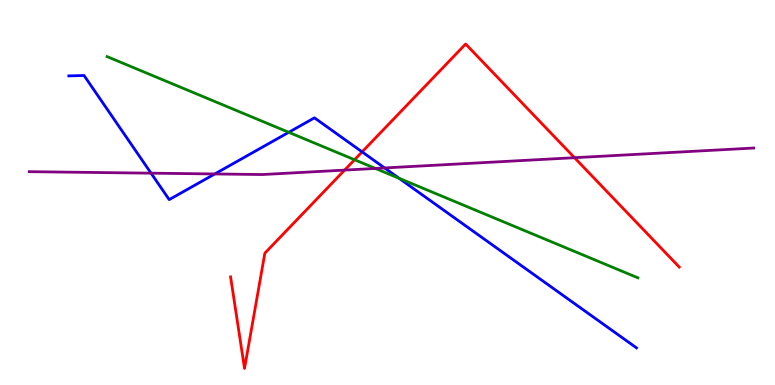[{'lines': ['blue', 'red'], 'intersections': [{'x': 4.67, 'y': 6.06}]}, {'lines': ['green', 'red'], 'intersections': [{'x': 4.57, 'y': 5.85}]}, {'lines': ['purple', 'red'], 'intersections': [{'x': 4.45, 'y': 5.58}, {'x': 7.41, 'y': 5.9}]}, {'lines': ['blue', 'green'], 'intersections': [{'x': 3.73, 'y': 6.56}, {'x': 5.15, 'y': 5.37}]}, {'lines': ['blue', 'purple'], 'intersections': [{'x': 1.95, 'y': 5.5}, {'x': 2.77, 'y': 5.48}, {'x': 4.96, 'y': 5.64}]}, {'lines': ['green', 'purple'], 'intersections': [{'x': 4.84, 'y': 5.62}]}]